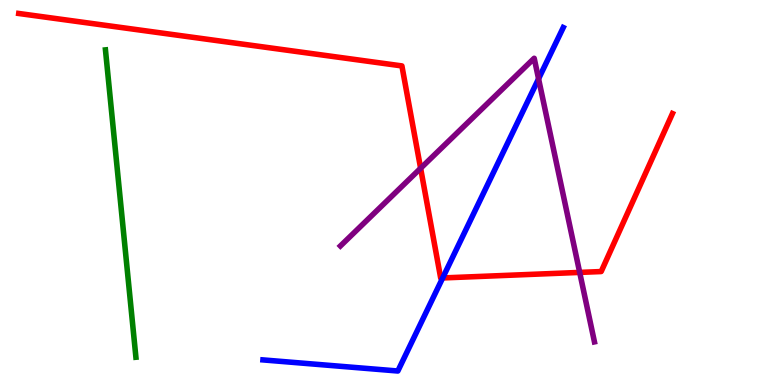[{'lines': ['blue', 'red'], 'intersections': [{'x': 5.71, 'y': 2.78}]}, {'lines': ['green', 'red'], 'intersections': []}, {'lines': ['purple', 'red'], 'intersections': [{'x': 5.43, 'y': 5.63}, {'x': 7.48, 'y': 2.92}]}, {'lines': ['blue', 'green'], 'intersections': []}, {'lines': ['blue', 'purple'], 'intersections': [{'x': 6.95, 'y': 7.95}]}, {'lines': ['green', 'purple'], 'intersections': []}]